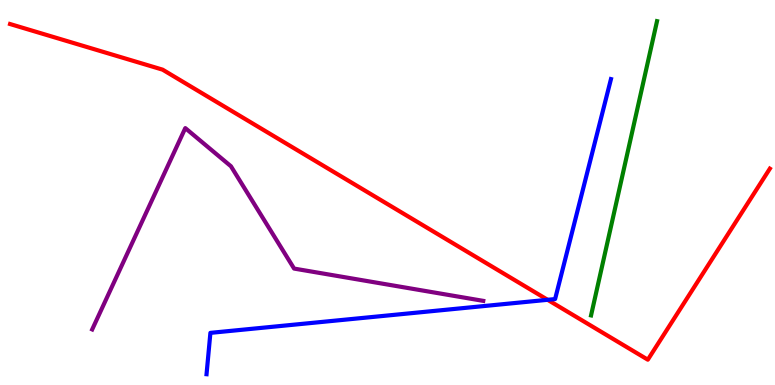[{'lines': ['blue', 'red'], 'intersections': [{'x': 7.07, 'y': 2.21}]}, {'lines': ['green', 'red'], 'intersections': []}, {'lines': ['purple', 'red'], 'intersections': []}, {'lines': ['blue', 'green'], 'intersections': []}, {'lines': ['blue', 'purple'], 'intersections': []}, {'lines': ['green', 'purple'], 'intersections': []}]